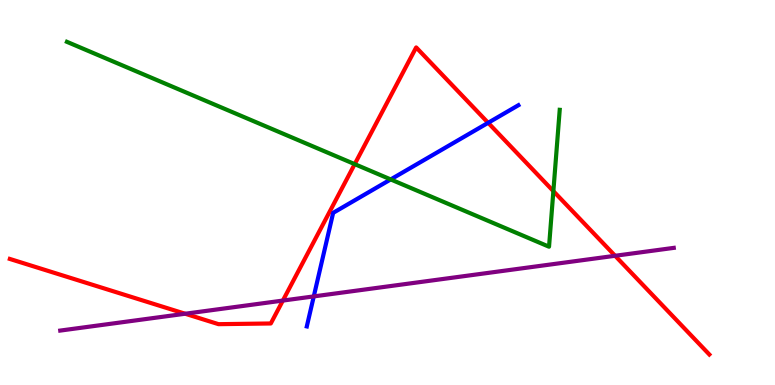[{'lines': ['blue', 'red'], 'intersections': [{'x': 6.3, 'y': 6.81}]}, {'lines': ['green', 'red'], 'intersections': [{'x': 4.58, 'y': 5.74}, {'x': 7.14, 'y': 5.04}]}, {'lines': ['purple', 'red'], 'intersections': [{'x': 2.39, 'y': 1.85}, {'x': 3.65, 'y': 2.19}, {'x': 7.94, 'y': 3.36}]}, {'lines': ['blue', 'green'], 'intersections': [{'x': 5.04, 'y': 5.34}]}, {'lines': ['blue', 'purple'], 'intersections': [{'x': 4.05, 'y': 2.3}]}, {'lines': ['green', 'purple'], 'intersections': []}]